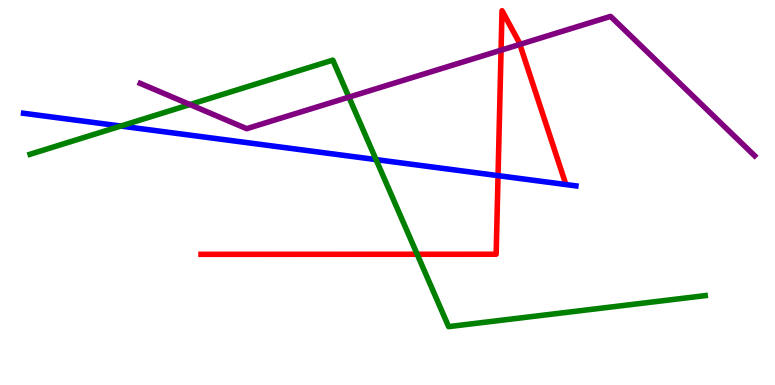[{'lines': ['blue', 'red'], 'intersections': [{'x': 6.43, 'y': 5.44}]}, {'lines': ['green', 'red'], 'intersections': [{'x': 5.38, 'y': 3.4}]}, {'lines': ['purple', 'red'], 'intersections': [{'x': 6.47, 'y': 8.7}, {'x': 6.71, 'y': 8.85}]}, {'lines': ['blue', 'green'], 'intersections': [{'x': 1.56, 'y': 6.73}, {'x': 4.85, 'y': 5.85}]}, {'lines': ['blue', 'purple'], 'intersections': []}, {'lines': ['green', 'purple'], 'intersections': [{'x': 2.45, 'y': 7.28}, {'x': 4.5, 'y': 7.48}]}]